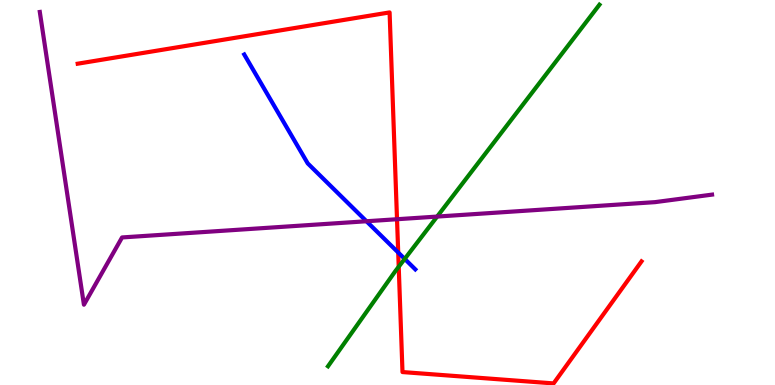[{'lines': ['blue', 'red'], 'intersections': [{'x': 5.14, 'y': 3.44}]}, {'lines': ['green', 'red'], 'intersections': [{'x': 5.14, 'y': 3.07}]}, {'lines': ['purple', 'red'], 'intersections': [{'x': 5.12, 'y': 4.31}]}, {'lines': ['blue', 'green'], 'intersections': [{'x': 5.22, 'y': 3.27}]}, {'lines': ['blue', 'purple'], 'intersections': [{'x': 4.73, 'y': 4.25}]}, {'lines': ['green', 'purple'], 'intersections': [{'x': 5.64, 'y': 4.37}]}]